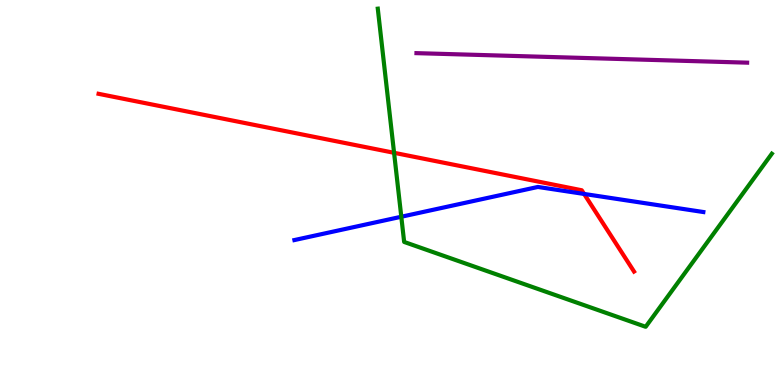[{'lines': ['blue', 'red'], 'intersections': [{'x': 7.54, 'y': 4.96}]}, {'lines': ['green', 'red'], 'intersections': [{'x': 5.08, 'y': 6.03}]}, {'lines': ['purple', 'red'], 'intersections': []}, {'lines': ['blue', 'green'], 'intersections': [{'x': 5.18, 'y': 4.37}]}, {'lines': ['blue', 'purple'], 'intersections': []}, {'lines': ['green', 'purple'], 'intersections': []}]